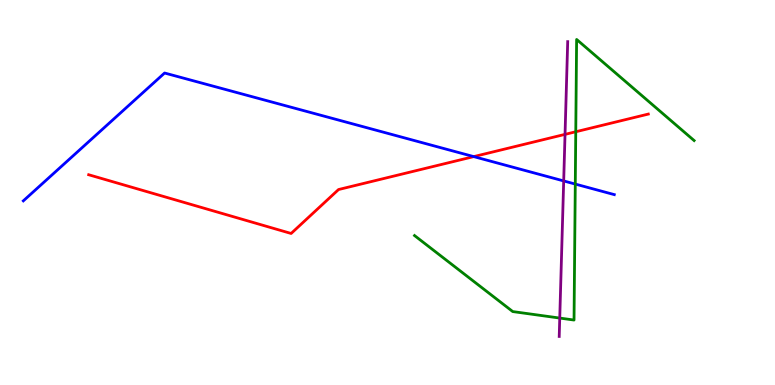[{'lines': ['blue', 'red'], 'intersections': [{'x': 6.11, 'y': 5.93}]}, {'lines': ['green', 'red'], 'intersections': [{'x': 7.43, 'y': 6.58}]}, {'lines': ['purple', 'red'], 'intersections': [{'x': 7.29, 'y': 6.51}]}, {'lines': ['blue', 'green'], 'intersections': [{'x': 7.42, 'y': 5.22}]}, {'lines': ['blue', 'purple'], 'intersections': [{'x': 7.27, 'y': 5.3}]}, {'lines': ['green', 'purple'], 'intersections': [{'x': 7.22, 'y': 1.74}]}]